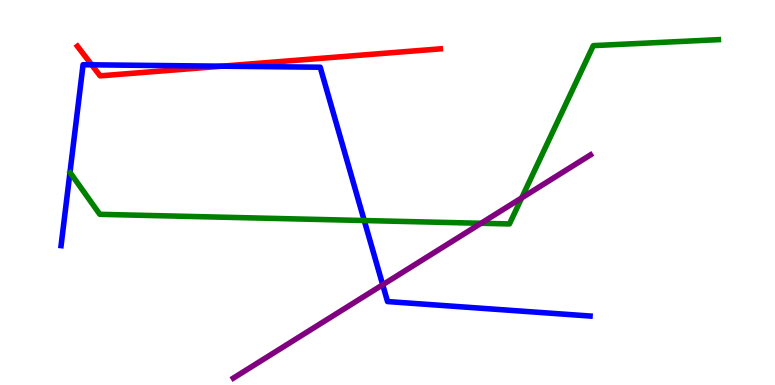[{'lines': ['blue', 'red'], 'intersections': [{'x': 1.18, 'y': 8.32}, {'x': 2.86, 'y': 8.28}]}, {'lines': ['green', 'red'], 'intersections': []}, {'lines': ['purple', 'red'], 'intersections': []}, {'lines': ['blue', 'green'], 'intersections': [{'x': 4.7, 'y': 4.27}]}, {'lines': ['blue', 'purple'], 'intersections': [{'x': 4.94, 'y': 2.6}]}, {'lines': ['green', 'purple'], 'intersections': [{'x': 6.21, 'y': 4.2}, {'x': 6.73, 'y': 4.86}]}]